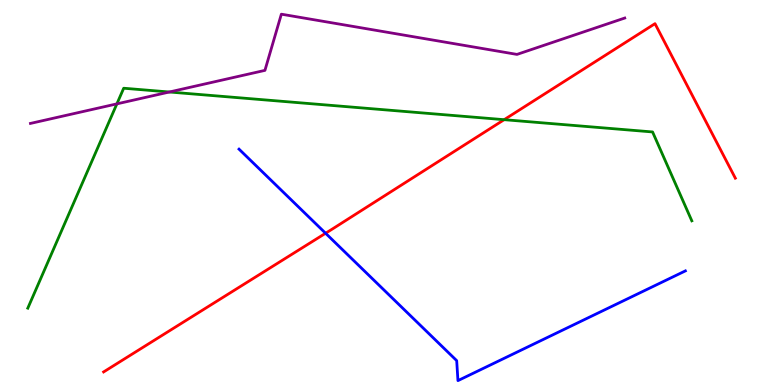[{'lines': ['blue', 'red'], 'intersections': [{'x': 4.2, 'y': 3.94}]}, {'lines': ['green', 'red'], 'intersections': [{'x': 6.51, 'y': 6.89}]}, {'lines': ['purple', 'red'], 'intersections': []}, {'lines': ['blue', 'green'], 'intersections': []}, {'lines': ['blue', 'purple'], 'intersections': []}, {'lines': ['green', 'purple'], 'intersections': [{'x': 1.51, 'y': 7.3}, {'x': 2.19, 'y': 7.61}]}]